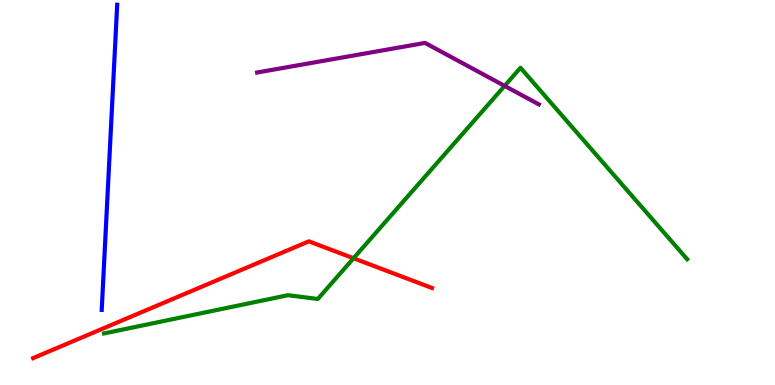[{'lines': ['blue', 'red'], 'intersections': []}, {'lines': ['green', 'red'], 'intersections': [{'x': 4.56, 'y': 3.29}]}, {'lines': ['purple', 'red'], 'intersections': []}, {'lines': ['blue', 'green'], 'intersections': []}, {'lines': ['blue', 'purple'], 'intersections': []}, {'lines': ['green', 'purple'], 'intersections': [{'x': 6.51, 'y': 7.77}]}]